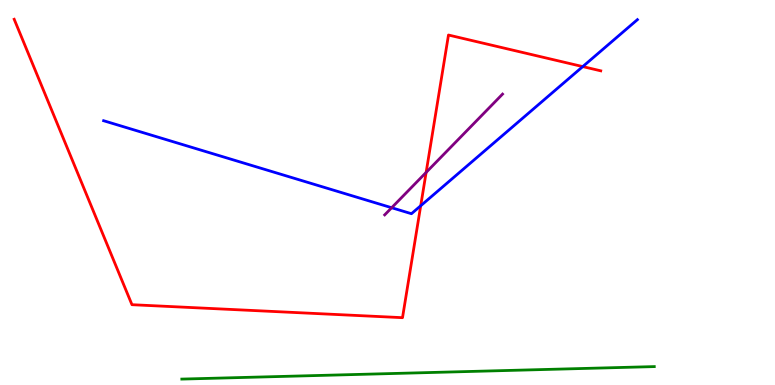[{'lines': ['blue', 'red'], 'intersections': [{'x': 5.43, 'y': 4.66}, {'x': 7.52, 'y': 8.27}]}, {'lines': ['green', 'red'], 'intersections': []}, {'lines': ['purple', 'red'], 'intersections': [{'x': 5.5, 'y': 5.52}]}, {'lines': ['blue', 'green'], 'intersections': []}, {'lines': ['blue', 'purple'], 'intersections': [{'x': 5.05, 'y': 4.6}]}, {'lines': ['green', 'purple'], 'intersections': []}]